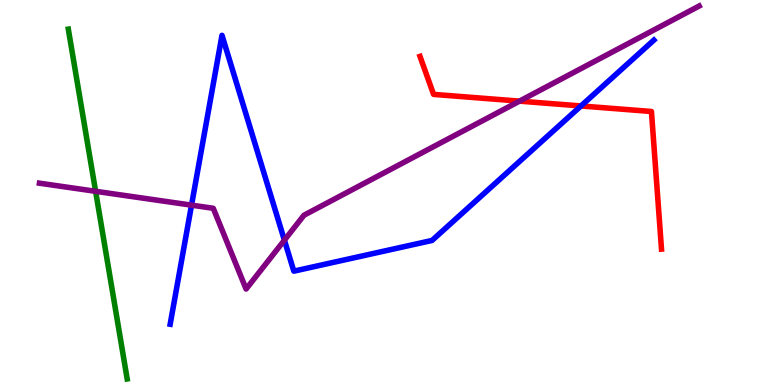[{'lines': ['blue', 'red'], 'intersections': [{'x': 7.5, 'y': 7.25}]}, {'lines': ['green', 'red'], 'intersections': []}, {'lines': ['purple', 'red'], 'intersections': [{'x': 6.7, 'y': 7.37}]}, {'lines': ['blue', 'green'], 'intersections': []}, {'lines': ['blue', 'purple'], 'intersections': [{'x': 2.47, 'y': 4.67}, {'x': 3.67, 'y': 3.76}]}, {'lines': ['green', 'purple'], 'intersections': [{'x': 1.23, 'y': 5.03}]}]